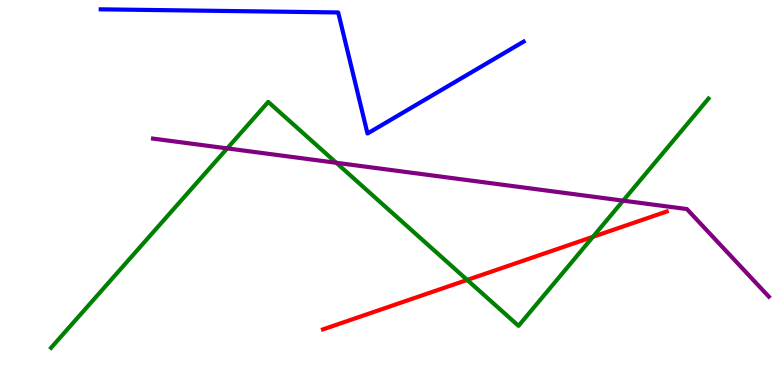[{'lines': ['blue', 'red'], 'intersections': []}, {'lines': ['green', 'red'], 'intersections': [{'x': 6.03, 'y': 2.73}, {'x': 7.65, 'y': 3.85}]}, {'lines': ['purple', 'red'], 'intersections': []}, {'lines': ['blue', 'green'], 'intersections': []}, {'lines': ['blue', 'purple'], 'intersections': []}, {'lines': ['green', 'purple'], 'intersections': [{'x': 2.93, 'y': 6.15}, {'x': 4.34, 'y': 5.77}, {'x': 8.04, 'y': 4.79}]}]